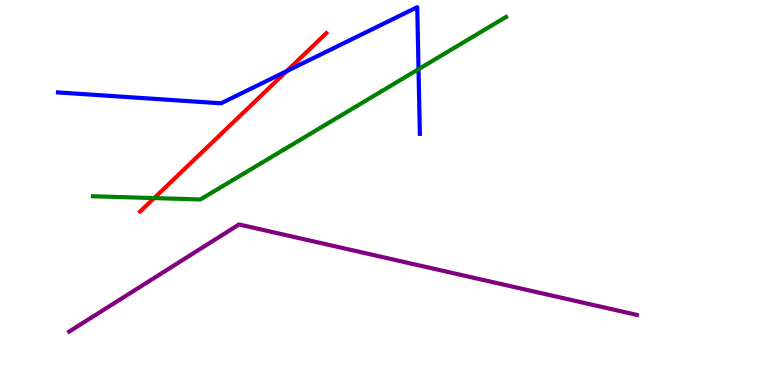[{'lines': ['blue', 'red'], 'intersections': [{'x': 3.7, 'y': 8.15}]}, {'lines': ['green', 'red'], 'intersections': [{'x': 1.99, 'y': 4.85}]}, {'lines': ['purple', 'red'], 'intersections': []}, {'lines': ['blue', 'green'], 'intersections': [{'x': 5.4, 'y': 8.2}]}, {'lines': ['blue', 'purple'], 'intersections': []}, {'lines': ['green', 'purple'], 'intersections': []}]